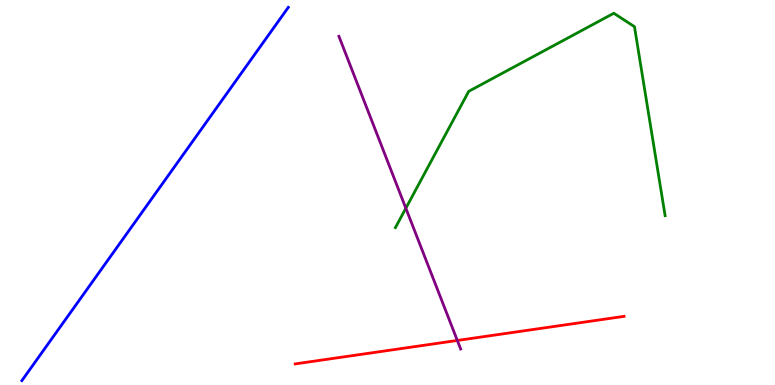[{'lines': ['blue', 'red'], 'intersections': []}, {'lines': ['green', 'red'], 'intersections': []}, {'lines': ['purple', 'red'], 'intersections': [{'x': 5.9, 'y': 1.16}]}, {'lines': ['blue', 'green'], 'intersections': []}, {'lines': ['blue', 'purple'], 'intersections': []}, {'lines': ['green', 'purple'], 'intersections': [{'x': 5.24, 'y': 4.59}]}]